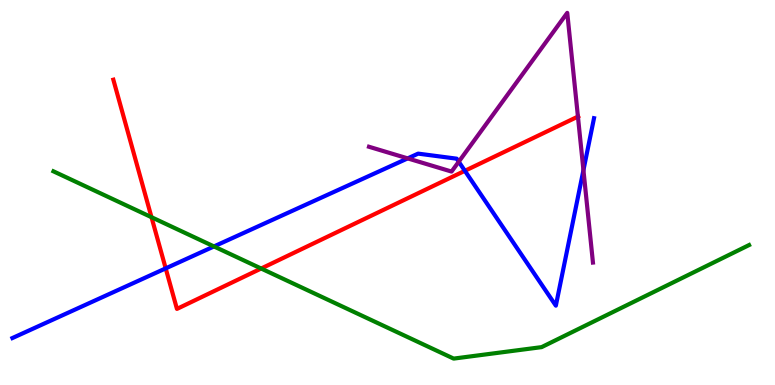[{'lines': ['blue', 'red'], 'intersections': [{'x': 2.14, 'y': 3.03}, {'x': 6.0, 'y': 5.56}]}, {'lines': ['green', 'red'], 'intersections': [{'x': 1.95, 'y': 4.36}, {'x': 3.37, 'y': 3.03}]}, {'lines': ['purple', 'red'], 'intersections': [{'x': 7.46, 'y': 6.97}]}, {'lines': ['blue', 'green'], 'intersections': [{'x': 2.76, 'y': 3.6}]}, {'lines': ['blue', 'purple'], 'intersections': [{'x': 5.26, 'y': 5.89}, {'x': 5.92, 'y': 5.8}, {'x': 7.53, 'y': 5.58}]}, {'lines': ['green', 'purple'], 'intersections': []}]